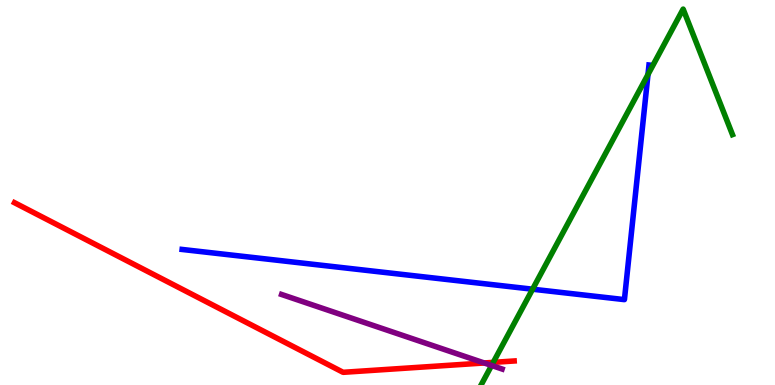[{'lines': ['blue', 'red'], 'intersections': []}, {'lines': ['green', 'red'], 'intersections': [{'x': 6.36, 'y': 0.588}]}, {'lines': ['purple', 'red'], 'intersections': [{'x': 6.25, 'y': 0.572}]}, {'lines': ['blue', 'green'], 'intersections': [{'x': 6.87, 'y': 2.49}, {'x': 8.36, 'y': 8.07}]}, {'lines': ['blue', 'purple'], 'intersections': []}, {'lines': ['green', 'purple'], 'intersections': [{'x': 6.34, 'y': 0.507}]}]